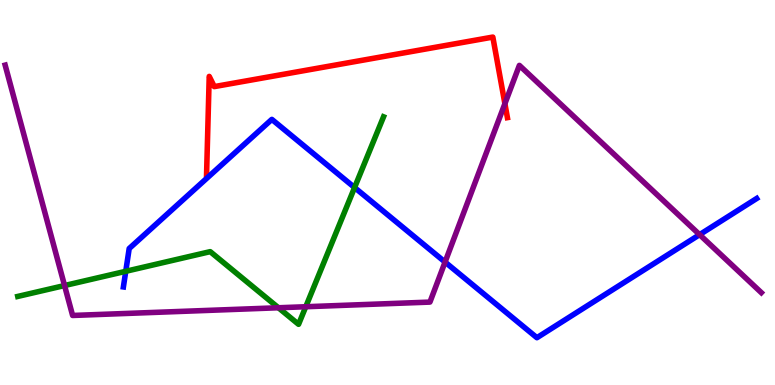[{'lines': ['blue', 'red'], 'intersections': []}, {'lines': ['green', 'red'], 'intersections': []}, {'lines': ['purple', 'red'], 'intersections': [{'x': 6.51, 'y': 7.31}]}, {'lines': ['blue', 'green'], 'intersections': [{'x': 1.62, 'y': 2.95}, {'x': 4.58, 'y': 5.13}]}, {'lines': ['blue', 'purple'], 'intersections': [{'x': 5.74, 'y': 3.19}, {'x': 9.03, 'y': 3.91}]}, {'lines': ['green', 'purple'], 'intersections': [{'x': 0.833, 'y': 2.58}, {'x': 3.59, 'y': 2.01}, {'x': 3.95, 'y': 2.03}]}]